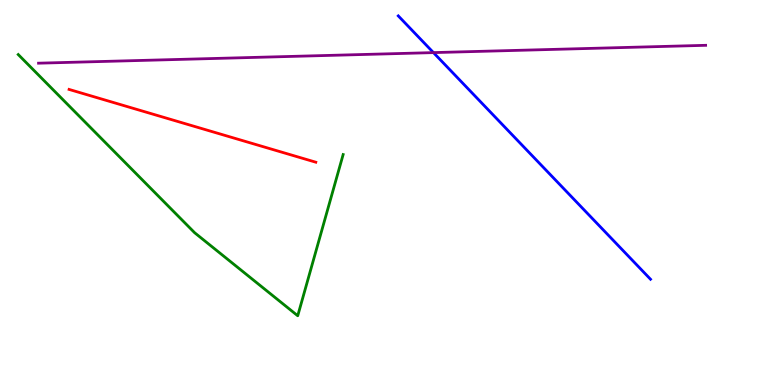[{'lines': ['blue', 'red'], 'intersections': []}, {'lines': ['green', 'red'], 'intersections': []}, {'lines': ['purple', 'red'], 'intersections': []}, {'lines': ['blue', 'green'], 'intersections': []}, {'lines': ['blue', 'purple'], 'intersections': [{'x': 5.59, 'y': 8.63}]}, {'lines': ['green', 'purple'], 'intersections': []}]